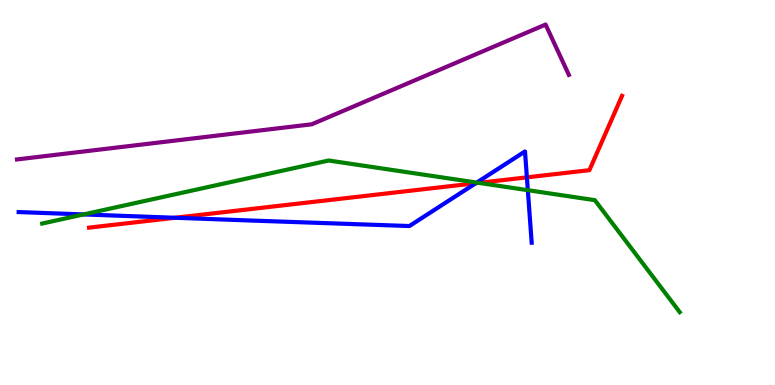[{'lines': ['blue', 'red'], 'intersections': [{'x': 2.26, 'y': 4.34}, {'x': 6.14, 'y': 5.24}, {'x': 6.8, 'y': 5.39}]}, {'lines': ['green', 'red'], 'intersections': [{'x': 6.18, 'y': 5.25}]}, {'lines': ['purple', 'red'], 'intersections': []}, {'lines': ['blue', 'green'], 'intersections': [{'x': 1.08, 'y': 4.43}, {'x': 6.15, 'y': 5.26}, {'x': 6.81, 'y': 5.06}]}, {'lines': ['blue', 'purple'], 'intersections': []}, {'lines': ['green', 'purple'], 'intersections': []}]